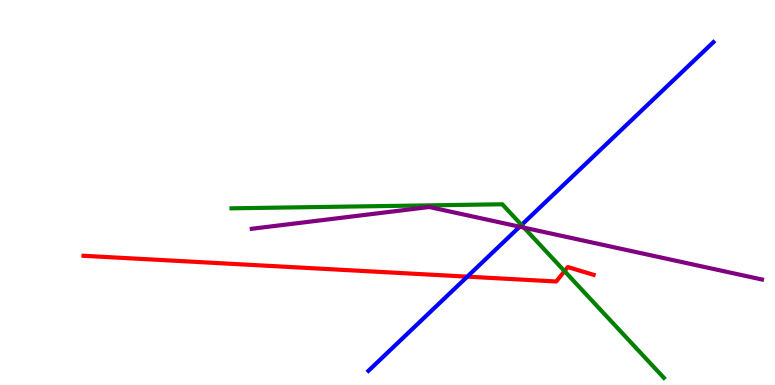[{'lines': ['blue', 'red'], 'intersections': [{'x': 6.03, 'y': 2.81}]}, {'lines': ['green', 'red'], 'intersections': [{'x': 7.28, 'y': 2.96}]}, {'lines': ['purple', 'red'], 'intersections': []}, {'lines': ['blue', 'green'], 'intersections': [{'x': 6.73, 'y': 4.16}]}, {'lines': ['blue', 'purple'], 'intersections': [{'x': 6.71, 'y': 4.11}]}, {'lines': ['green', 'purple'], 'intersections': [{'x': 6.76, 'y': 4.09}]}]